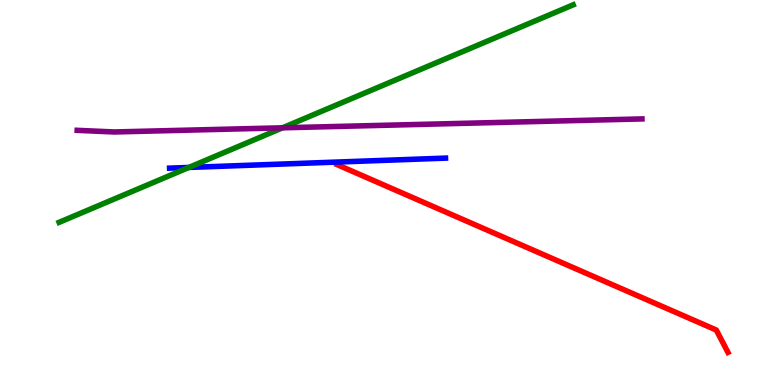[{'lines': ['blue', 'red'], 'intersections': []}, {'lines': ['green', 'red'], 'intersections': []}, {'lines': ['purple', 'red'], 'intersections': []}, {'lines': ['blue', 'green'], 'intersections': [{'x': 2.44, 'y': 5.65}]}, {'lines': ['blue', 'purple'], 'intersections': []}, {'lines': ['green', 'purple'], 'intersections': [{'x': 3.65, 'y': 6.68}]}]